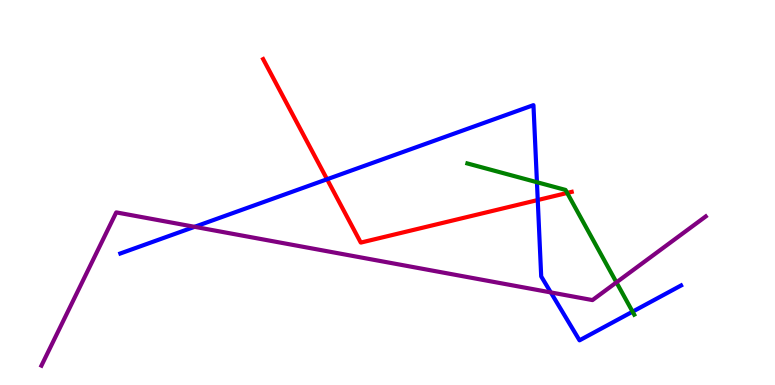[{'lines': ['blue', 'red'], 'intersections': [{'x': 4.22, 'y': 5.34}, {'x': 6.94, 'y': 4.8}]}, {'lines': ['green', 'red'], 'intersections': [{'x': 7.32, 'y': 4.99}]}, {'lines': ['purple', 'red'], 'intersections': []}, {'lines': ['blue', 'green'], 'intersections': [{'x': 6.93, 'y': 5.27}, {'x': 8.16, 'y': 1.9}]}, {'lines': ['blue', 'purple'], 'intersections': [{'x': 2.51, 'y': 4.11}, {'x': 7.11, 'y': 2.4}]}, {'lines': ['green', 'purple'], 'intersections': [{'x': 7.95, 'y': 2.67}]}]